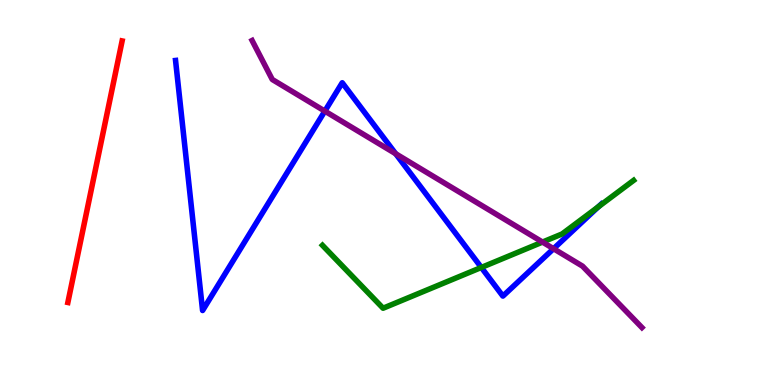[{'lines': ['blue', 'red'], 'intersections': []}, {'lines': ['green', 'red'], 'intersections': []}, {'lines': ['purple', 'red'], 'intersections': []}, {'lines': ['blue', 'green'], 'intersections': [{'x': 6.21, 'y': 3.05}, {'x': 7.72, 'y': 4.63}]}, {'lines': ['blue', 'purple'], 'intersections': [{'x': 4.19, 'y': 7.11}, {'x': 5.11, 'y': 6.01}, {'x': 7.14, 'y': 3.54}]}, {'lines': ['green', 'purple'], 'intersections': [{'x': 7.0, 'y': 3.71}]}]